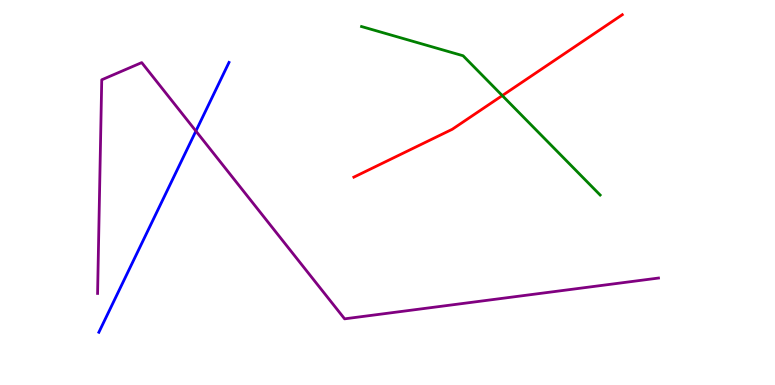[{'lines': ['blue', 'red'], 'intersections': []}, {'lines': ['green', 'red'], 'intersections': [{'x': 6.48, 'y': 7.52}]}, {'lines': ['purple', 'red'], 'intersections': []}, {'lines': ['blue', 'green'], 'intersections': []}, {'lines': ['blue', 'purple'], 'intersections': [{'x': 2.53, 'y': 6.6}]}, {'lines': ['green', 'purple'], 'intersections': []}]